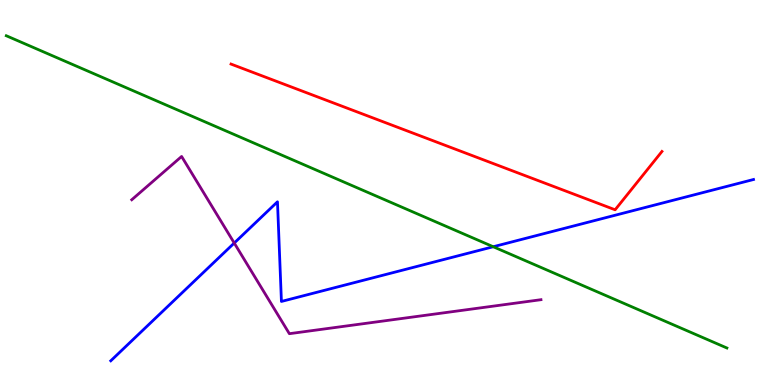[{'lines': ['blue', 'red'], 'intersections': []}, {'lines': ['green', 'red'], 'intersections': []}, {'lines': ['purple', 'red'], 'intersections': []}, {'lines': ['blue', 'green'], 'intersections': [{'x': 6.36, 'y': 3.59}]}, {'lines': ['blue', 'purple'], 'intersections': [{'x': 3.02, 'y': 3.69}]}, {'lines': ['green', 'purple'], 'intersections': []}]